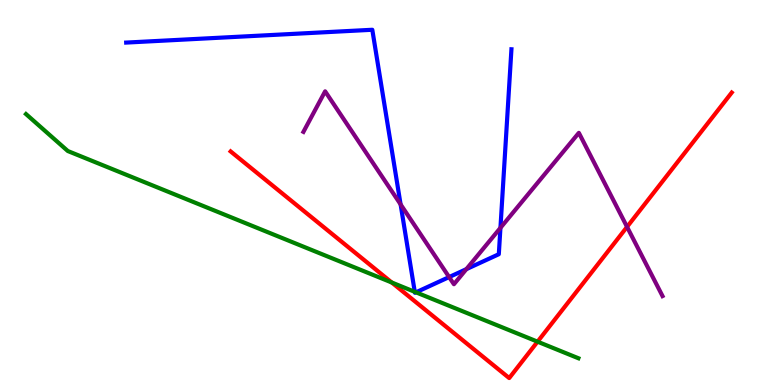[{'lines': ['blue', 'red'], 'intersections': []}, {'lines': ['green', 'red'], 'intersections': [{'x': 5.05, 'y': 2.66}, {'x': 6.94, 'y': 1.13}]}, {'lines': ['purple', 'red'], 'intersections': [{'x': 8.09, 'y': 4.11}]}, {'lines': ['blue', 'green'], 'intersections': [{'x': 5.35, 'y': 2.42}, {'x': 5.37, 'y': 2.41}]}, {'lines': ['blue', 'purple'], 'intersections': [{'x': 5.17, 'y': 4.69}, {'x': 5.8, 'y': 2.8}, {'x': 6.02, 'y': 3.01}, {'x': 6.46, 'y': 4.08}]}, {'lines': ['green', 'purple'], 'intersections': []}]